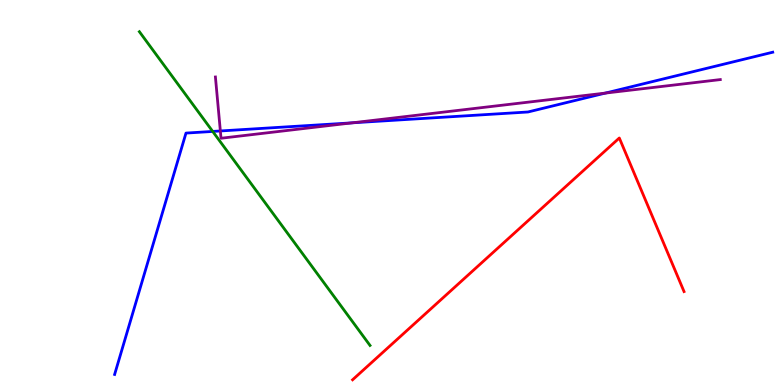[{'lines': ['blue', 'red'], 'intersections': []}, {'lines': ['green', 'red'], 'intersections': []}, {'lines': ['purple', 'red'], 'intersections': []}, {'lines': ['blue', 'green'], 'intersections': [{'x': 2.74, 'y': 6.59}]}, {'lines': ['blue', 'purple'], 'intersections': [{'x': 2.84, 'y': 6.6}, {'x': 4.55, 'y': 6.81}, {'x': 7.81, 'y': 7.58}]}, {'lines': ['green', 'purple'], 'intersections': []}]